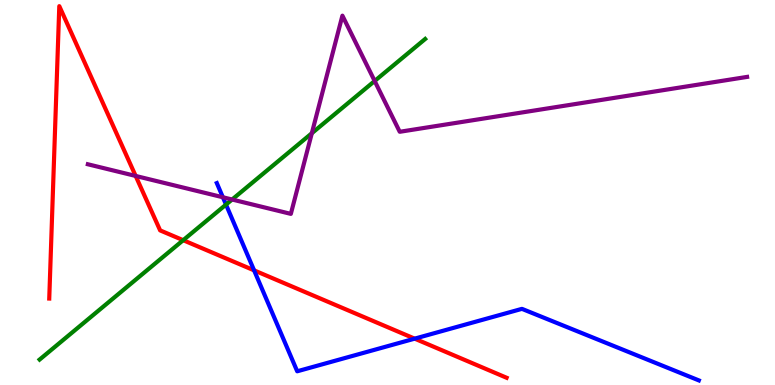[{'lines': ['blue', 'red'], 'intersections': [{'x': 3.28, 'y': 2.98}, {'x': 5.35, 'y': 1.2}]}, {'lines': ['green', 'red'], 'intersections': [{'x': 2.36, 'y': 3.76}]}, {'lines': ['purple', 'red'], 'intersections': [{'x': 1.75, 'y': 5.43}]}, {'lines': ['blue', 'green'], 'intersections': [{'x': 2.92, 'y': 4.69}]}, {'lines': ['blue', 'purple'], 'intersections': [{'x': 2.88, 'y': 4.88}]}, {'lines': ['green', 'purple'], 'intersections': [{'x': 2.99, 'y': 4.82}, {'x': 4.02, 'y': 6.54}, {'x': 4.83, 'y': 7.9}]}]